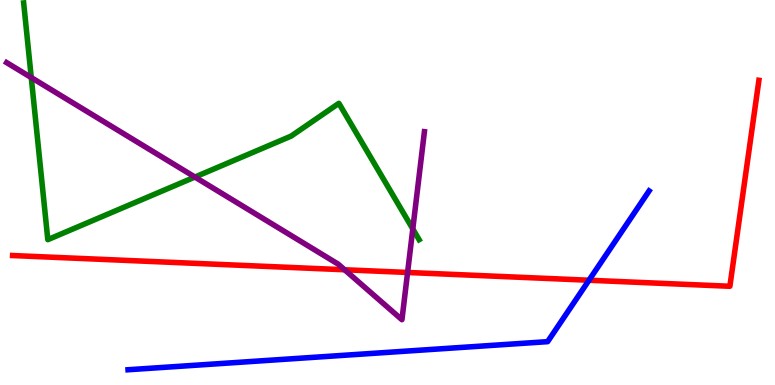[{'lines': ['blue', 'red'], 'intersections': [{'x': 7.6, 'y': 2.72}]}, {'lines': ['green', 'red'], 'intersections': []}, {'lines': ['purple', 'red'], 'intersections': [{'x': 4.45, 'y': 2.99}, {'x': 5.26, 'y': 2.92}]}, {'lines': ['blue', 'green'], 'intersections': []}, {'lines': ['blue', 'purple'], 'intersections': []}, {'lines': ['green', 'purple'], 'intersections': [{'x': 0.404, 'y': 7.99}, {'x': 2.52, 'y': 5.4}, {'x': 5.33, 'y': 4.05}]}]